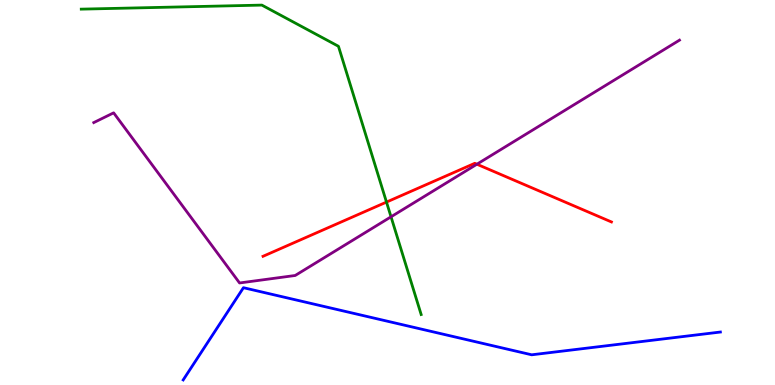[{'lines': ['blue', 'red'], 'intersections': []}, {'lines': ['green', 'red'], 'intersections': [{'x': 4.99, 'y': 4.75}]}, {'lines': ['purple', 'red'], 'intersections': [{'x': 6.15, 'y': 5.73}]}, {'lines': ['blue', 'green'], 'intersections': []}, {'lines': ['blue', 'purple'], 'intersections': []}, {'lines': ['green', 'purple'], 'intersections': [{'x': 5.05, 'y': 4.37}]}]